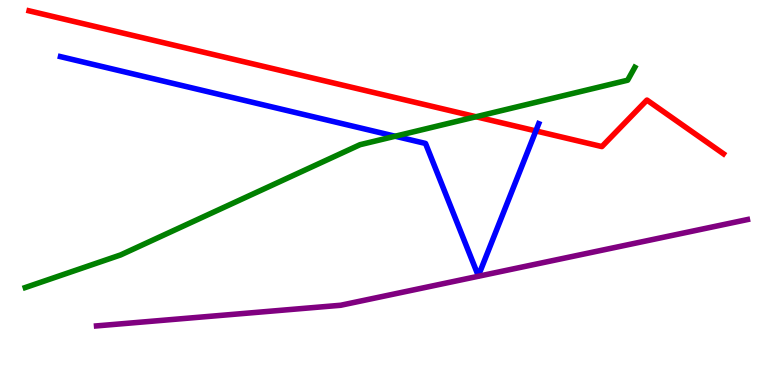[{'lines': ['blue', 'red'], 'intersections': [{'x': 6.91, 'y': 6.6}]}, {'lines': ['green', 'red'], 'intersections': [{'x': 6.14, 'y': 6.97}]}, {'lines': ['purple', 'red'], 'intersections': []}, {'lines': ['blue', 'green'], 'intersections': [{'x': 5.1, 'y': 6.46}]}, {'lines': ['blue', 'purple'], 'intersections': []}, {'lines': ['green', 'purple'], 'intersections': []}]